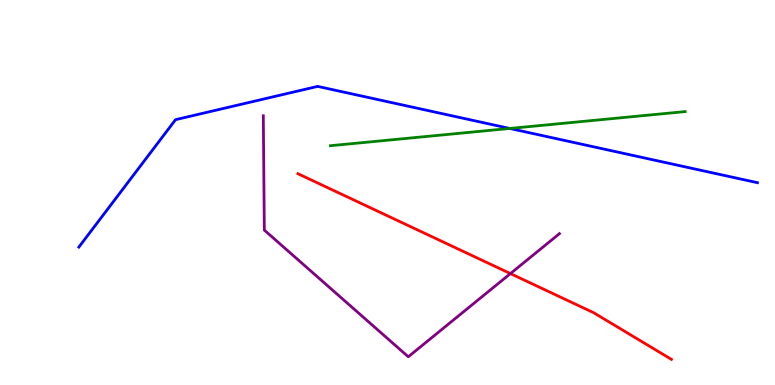[{'lines': ['blue', 'red'], 'intersections': []}, {'lines': ['green', 'red'], 'intersections': []}, {'lines': ['purple', 'red'], 'intersections': [{'x': 6.59, 'y': 2.89}]}, {'lines': ['blue', 'green'], 'intersections': [{'x': 6.58, 'y': 6.66}]}, {'lines': ['blue', 'purple'], 'intersections': []}, {'lines': ['green', 'purple'], 'intersections': []}]